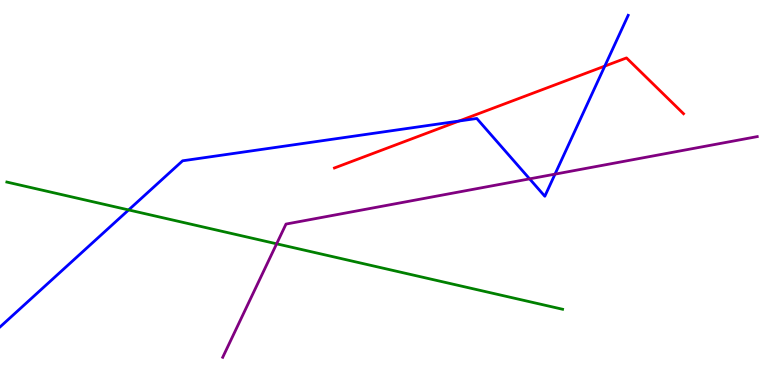[{'lines': ['blue', 'red'], 'intersections': [{'x': 5.92, 'y': 6.86}, {'x': 7.8, 'y': 8.28}]}, {'lines': ['green', 'red'], 'intersections': []}, {'lines': ['purple', 'red'], 'intersections': []}, {'lines': ['blue', 'green'], 'intersections': [{'x': 1.66, 'y': 4.55}]}, {'lines': ['blue', 'purple'], 'intersections': [{'x': 6.83, 'y': 5.35}, {'x': 7.16, 'y': 5.48}]}, {'lines': ['green', 'purple'], 'intersections': [{'x': 3.57, 'y': 3.67}]}]